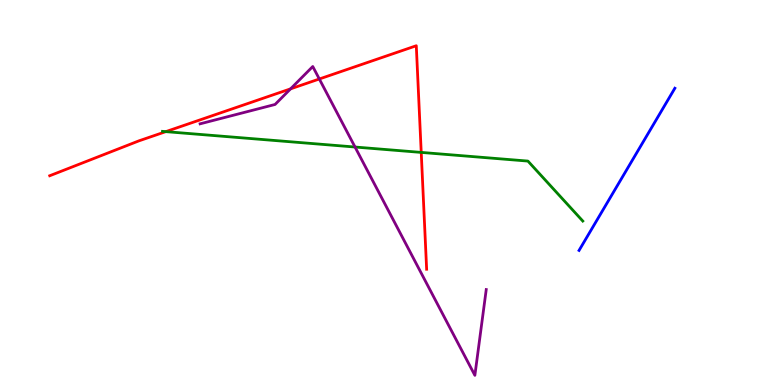[{'lines': ['blue', 'red'], 'intersections': []}, {'lines': ['green', 'red'], 'intersections': [{'x': 2.14, 'y': 6.58}, {'x': 5.44, 'y': 6.04}]}, {'lines': ['purple', 'red'], 'intersections': [{'x': 3.75, 'y': 7.69}, {'x': 4.12, 'y': 7.95}]}, {'lines': ['blue', 'green'], 'intersections': []}, {'lines': ['blue', 'purple'], 'intersections': []}, {'lines': ['green', 'purple'], 'intersections': [{'x': 4.58, 'y': 6.18}]}]